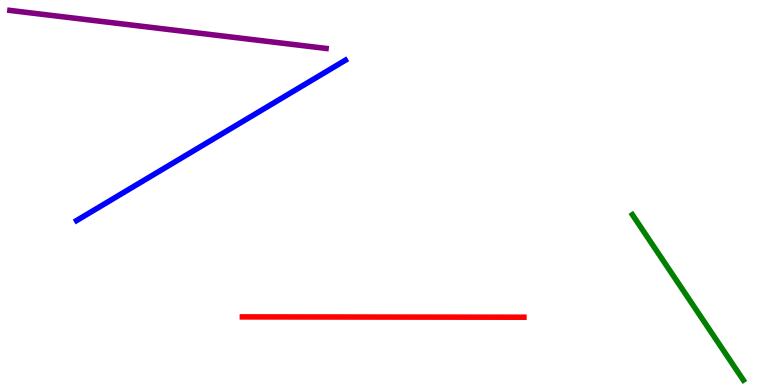[{'lines': ['blue', 'red'], 'intersections': []}, {'lines': ['green', 'red'], 'intersections': []}, {'lines': ['purple', 'red'], 'intersections': []}, {'lines': ['blue', 'green'], 'intersections': []}, {'lines': ['blue', 'purple'], 'intersections': []}, {'lines': ['green', 'purple'], 'intersections': []}]